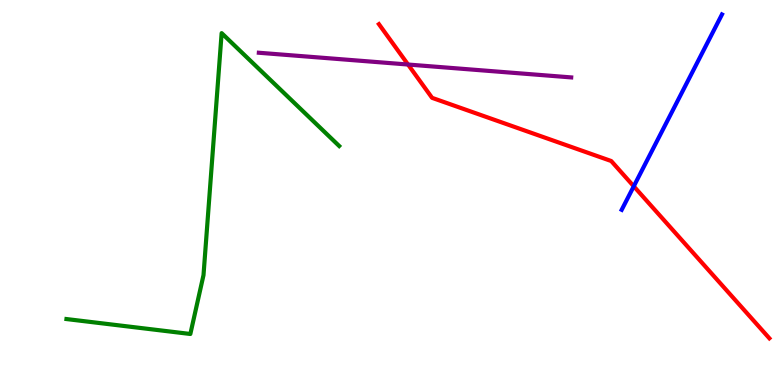[{'lines': ['blue', 'red'], 'intersections': [{'x': 8.18, 'y': 5.16}]}, {'lines': ['green', 'red'], 'intersections': []}, {'lines': ['purple', 'red'], 'intersections': [{'x': 5.27, 'y': 8.32}]}, {'lines': ['blue', 'green'], 'intersections': []}, {'lines': ['blue', 'purple'], 'intersections': []}, {'lines': ['green', 'purple'], 'intersections': []}]